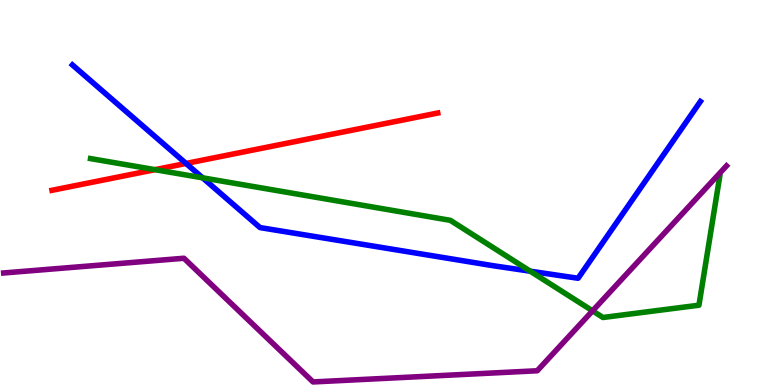[{'lines': ['blue', 'red'], 'intersections': [{'x': 2.4, 'y': 5.75}]}, {'lines': ['green', 'red'], 'intersections': [{'x': 2.0, 'y': 5.59}]}, {'lines': ['purple', 'red'], 'intersections': []}, {'lines': ['blue', 'green'], 'intersections': [{'x': 2.61, 'y': 5.38}, {'x': 6.84, 'y': 2.96}]}, {'lines': ['blue', 'purple'], 'intersections': []}, {'lines': ['green', 'purple'], 'intersections': [{'x': 7.65, 'y': 1.93}]}]